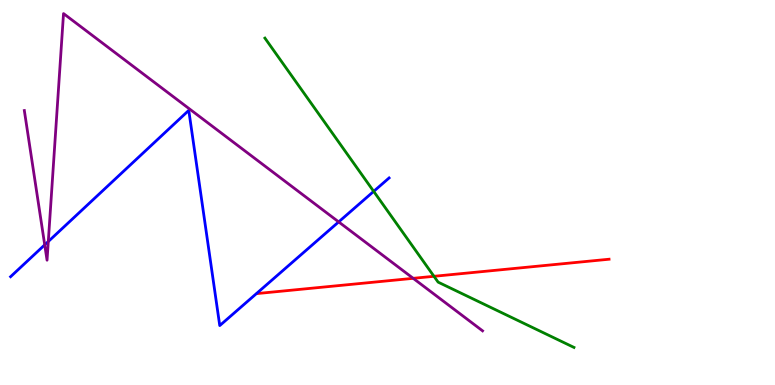[{'lines': ['blue', 'red'], 'intersections': []}, {'lines': ['green', 'red'], 'intersections': [{'x': 5.6, 'y': 2.82}]}, {'lines': ['purple', 'red'], 'intersections': [{'x': 5.33, 'y': 2.77}]}, {'lines': ['blue', 'green'], 'intersections': [{'x': 4.82, 'y': 5.03}]}, {'lines': ['blue', 'purple'], 'intersections': [{'x': 0.577, 'y': 3.64}, {'x': 0.623, 'y': 3.73}, {'x': 4.37, 'y': 4.24}]}, {'lines': ['green', 'purple'], 'intersections': []}]